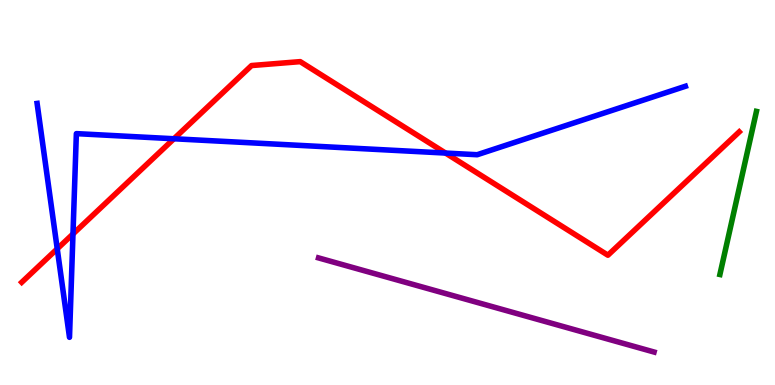[{'lines': ['blue', 'red'], 'intersections': [{'x': 0.739, 'y': 3.54}, {'x': 0.942, 'y': 3.92}, {'x': 2.24, 'y': 6.4}, {'x': 5.75, 'y': 6.02}]}, {'lines': ['green', 'red'], 'intersections': []}, {'lines': ['purple', 'red'], 'intersections': []}, {'lines': ['blue', 'green'], 'intersections': []}, {'lines': ['blue', 'purple'], 'intersections': []}, {'lines': ['green', 'purple'], 'intersections': []}]